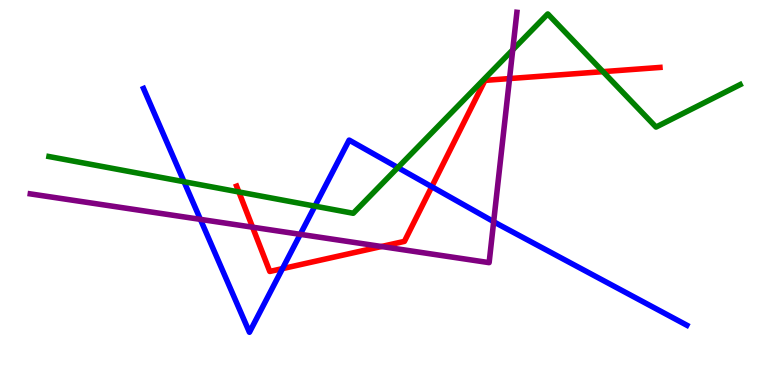[{'lines': ['blue', 'red'], 'intersections': [{'x': 3.64, 'y': 3.02}, {'x': 5.57, 'y': 5.15}]}, {'lines': ['green', 'red'], 'intersections': [{'x': 3.08, 'y': 5.01}, {'x': 7.78, 'y': 8.14}]}, {'lines': ['purple', 'red'], 'intersections': [{'x': 3.26, 'y': 4.1}, {'x': 4.92, 'y': 3.6}, {'x': 6.57, 'y': 7.96}]}, {'lines': ['blue', 'green'], 'intersections': [{'x': 2.37, 'y': 5.28}, {'x': 4.06, 'y': 4.65}, {'x': 5.13, 'y': 5.65}]}, {'lines': ['blue', 'purple'], 'intersections': [{'x': 2.59, 'y': 4.3}, {'x': 3.87, 'y': 3.91}, {'x': 6.37, 'y': 4.24}]}, {'lines': ['green', 'purple'], 'intersections': [{'x': 6.62, 'y': 8.71}]}]